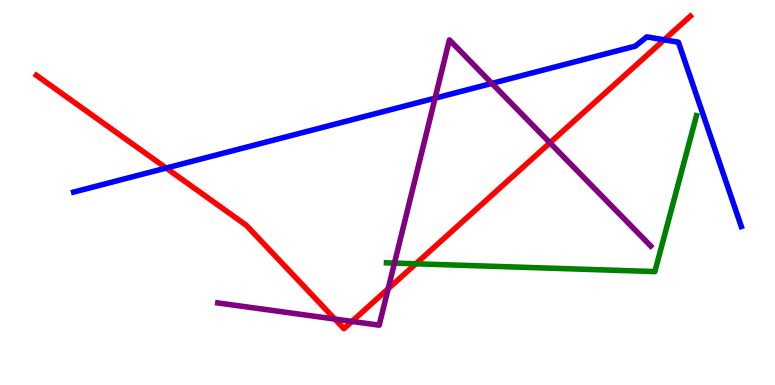[{'lines': ['blue', 'red'], 'intersections': [{'x': 2.14, 'y': 5.64}, {'x': 8.57, 'y': 8.97}]}, {'lines': ['green', 'red'], 'intersections': [{'x': 5.37, 'y': 3.15}]}, {'lines': ['purple', 'red'], 'intersections': [{'x': 4.32, 'y': 1.71}, {'x': 4.54, 'y': 1.65}, {'x': 5.01, 'y': 2.5}, {'x': 7.1, 'y': 6.29}]}, {'lines': ['blue', 'green'], 'intersections': []}, {'lines': ['blue', 'purple'], 'intersections': [{'x': 5.61, 'y': 7.45}, {'x': 6.35, 'y': 7.83}]}, {'lines': ['green', 'purple'], 'intersections': [{'x': 5.09, 'y': 3.17}]}]